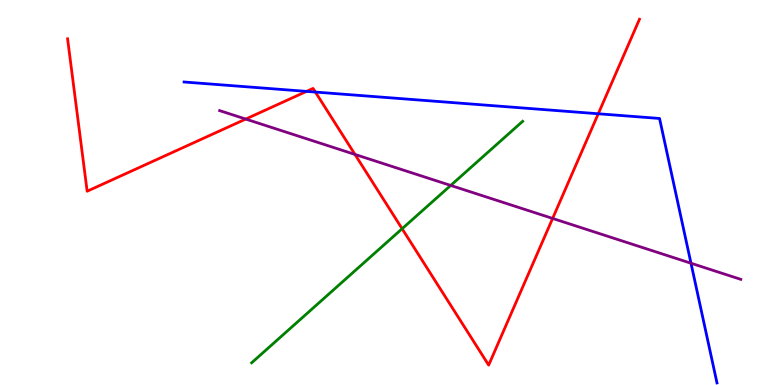[{'lines': ['blue', 'red'], 'intersections': [{'x': 3.96, 'y': 7.63}, {'x': 4.07, 'y': 7.61}, {'x': 7.72, 'y': 7.05}]}, {'lines': ['green', 'red'], 'intersections': [{'x': 5.19, 'y': 4.06}]}, {'lines': ['purple', 'red'], 'intersections': [{'x': 3.17, 'y': 6.91}, {'x': 4.58, 'y': 5.99}, {'x': 7.13, 'y': 4.33}]}, {'lines': ['blue', 'green'], 'intersections': []}, {'lines': ['blue', 'purple'], 'intersections': [{'x': 8.92, 'y': 3.16}]}, {'lines': ['green', 'purple'], 'intersections': [{'x': 5.82, 'y': 5.18}]}]